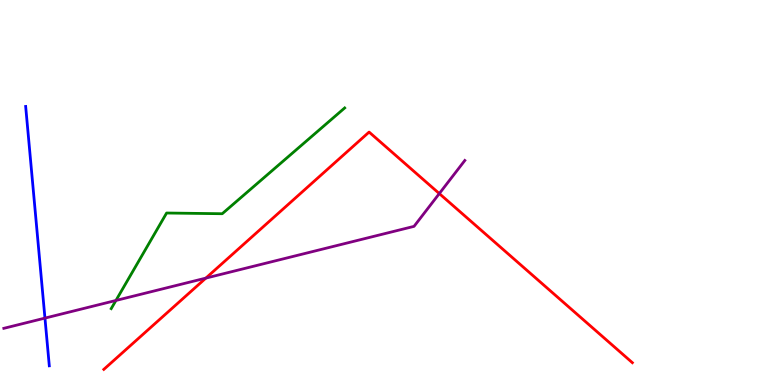[{'lines': ['blue', 'red'], 'intersections': []}, {'lines': ['green', 'red'], 'intersections': []}, {'lines': ['purple', 'red'], 'intersections': [{'x': 2.66, 'y': 2.78}, {'x': 5.67, 'y': 4.97}]}, {'lines': ['blue', 'green'], 'intersections': []}, {'lines': ['blue', 'purple'], 'intersections': [{'x': 0.58, 'y': 1.74}]}, {'lines': ['green', 'purple'], 'intersections': [{'x': 1.5, 'y': 2.2}]}]